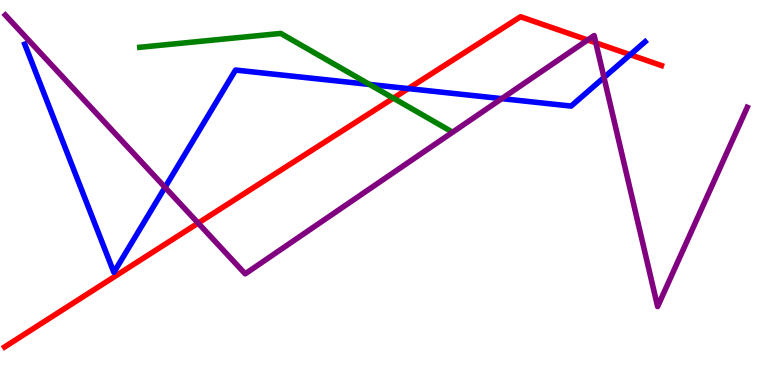[{'lines': ['blue', 'red'], 'intersections': [{'x': 5.27, 'y': 7.7}, {'x': 8.13, 'y': 8.58}]}, {'lines': ['green', 'red'], 'intersections': [{'x': 5.08, 'y': 7.45}]}, {'lines': ['purple', 'red'], 'intersections': [{'x': 2.56, 'y': 4.21}, {'x': 7.58, 'y': 8.96}, {'x': 7.69, 'y': 8.89}]}, {'lines': ['blue', 'green'], 'intersections': [{'x': 4.77, 'y': 7.81}]}, {'lines': ['blue', 'purple'], 'intersections': [{'x': 2.13, 'y': 5.13}, {'x': 6.47, 'y': 7.44}, {'x': 7.79, 'y': 7.99}]}, {'lines': ['green', 'purple'], 'intersections': []}]